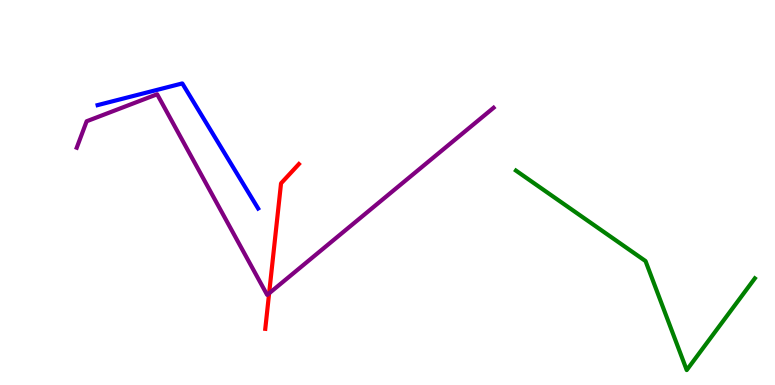[{'lines': ['blue', 'red'], 'intersections': []}, {'lines': ['green', 'red'], 'intersections': []}, {'lines': ['purple', 'red'], 'intersections': [{'x': 3.47, 'y': 2.38}]}, {'lines': ['blue', 'green'], 'intersections': []}, {'lines': ['blue', 'purple'], 'intersections': []}, {'lines': ['green', 'purple'], 'intersections': []}]